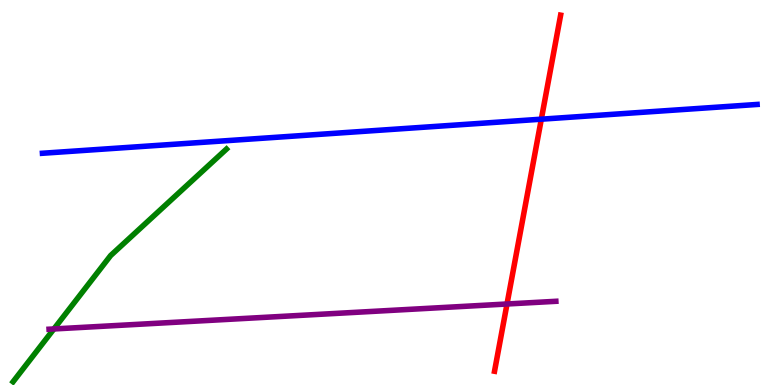[{'lines': ['blue', 'red'], 'intersections': [{'x': 6.98, 'y': 6.9}]}, {'lines': ['green', 'red'], 'intersections': []}, {'lines': ['purple', 'red'], 'intersections': [{'x': 6.54, 'y': 2.1}]}, {'lines': ['blue', 'green'], 'intersections': []}, {'lines': ['blue', 'purple'], 'intersections': []}, {'lines': ['green', 'purple'], 'intersections': [{'x': 0.695, 'y': 1.46}]}]